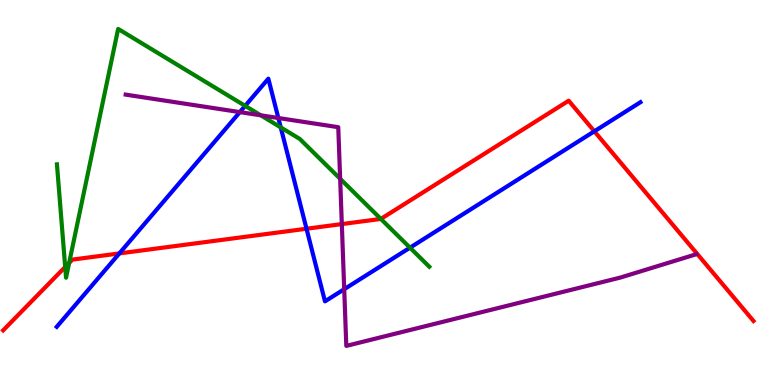[{'lines': ['blue', 'red'], 'intersections': [{'x': 1.54, 'y': 3.42}, {'x': 3.95, 'y': 4.06}, {'x': 7.67, 'y': 6.59}]}, {'lines': ['green', 'red'], 'intersections': [{'x': 0.841, 'y': 3.07}, {'x': 0.892, 'y': 3.17}, {'x': 4.91, 'y': 4.31}]}, {'lines': ['purple', 'red'], 'intersections': [{'x': 4.41, 'y': 4.18}]}, {'lines': ['blue', 'green'], 'intersections': [{'x': 3.16, 'y': 7.25}, {'x': 3.62, 'y': 6.69}, {'x': 5.29, 'y': 3.57}]}, {'lines': ['blue', 'purple'], 'intersections': [{'x': 3.09, 'y': 7.09}, {'x': 3.59, 'y': 6.93}, {'x': 4.44, 'y': 2.49}]}, {'lines': ['green', 'purple'], 'intersections': [{'x': 3.36, 'y': 7.0}, {'x': 4.39, 'y': 5.36}]}]